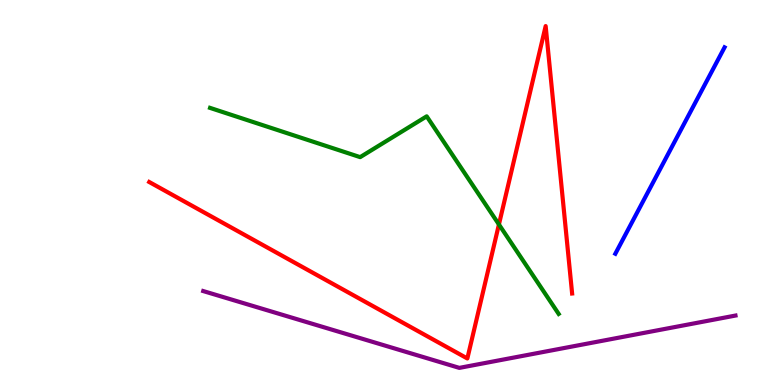[{'lines': ['blue', 'red'], 'intersections': []}, {'lines': ['green', 'red'], 'intersections': [{'x': 6.44, 'y': 4.17}]}, {'lines': ['purple', 'red'], 'intersections': []}, {'lines': ['blue', 'green'], 'intersections': []}, {'lines': ['blue', 'purple'], 'intersections': []}, {'lines': ['green', 'purple'], 'intersections': []}]